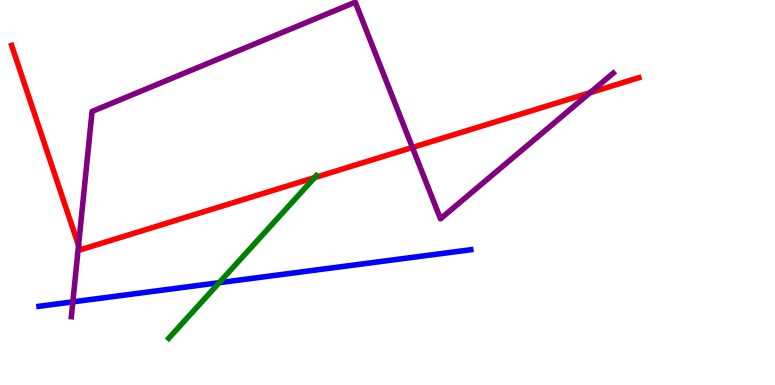[{'lines': ['blue', 'red'], 'intersections': []}, {'lines': ['green', 'red'], 'intersections': [{'x': 4.06, 'y': 5.39}]}, {'lines': ['purple', 'red'], 'intersections': [{'x': 1.01, 'y': 3.63}, {'x': 5.32, 'y': 6.17}, {'x': 7.61, 'y': 7.59}]}, {'lines': ['blue', 'green'], 'intersections': [{'x': 2.83, 'y': 2.66}]}, {'lines': ['blue', 'purple'], 'intersections': [{'x': 0.94, 'y': 2.16}]}, {'lines': ['green', 'purple'], 'intersections': []}]